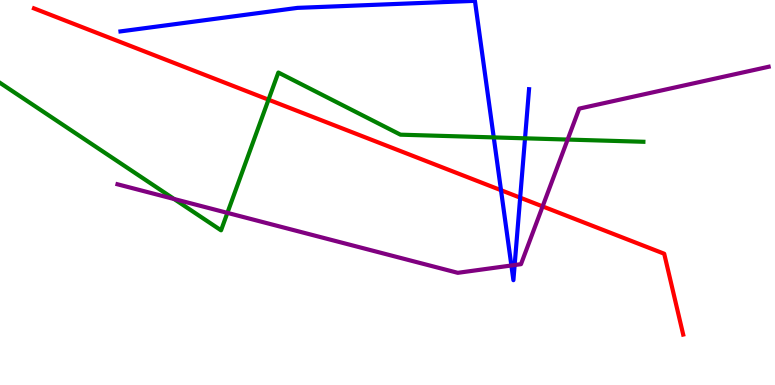[{'lines': ['blue', 'red'], 'intersections': [{'x': 6.46, 'y': 5.06}, {'x': 6.71, 'y': 4.87}]}, {'lines': ['green', 'red'], 'intersections': [{'x': 3.46, 'y': 7.41}]}, {'lines': ['purple', 'red'], 'intersections': [{'x': 7.0, 'y': 4.64}]}, {'lines': ['blue', 'green'], 'intersections': [{'x': 6.37, 'y': 6.43}, {'x': 6.77, 'y': 6.41}]}, {'lines': ['blue', 'purple'], 'intersections': [{'x': 6.6, 'y': 3.1}, {'x': 6.64, 'y': 3.12}]}, {'lines': ['green', 'purple'], 'intersections': [{'x': 2.25, 'y': 4.83}, {'x': 2.93, 'y': 4.47}, {'x': 7.32, 'y': 6.38}]}]